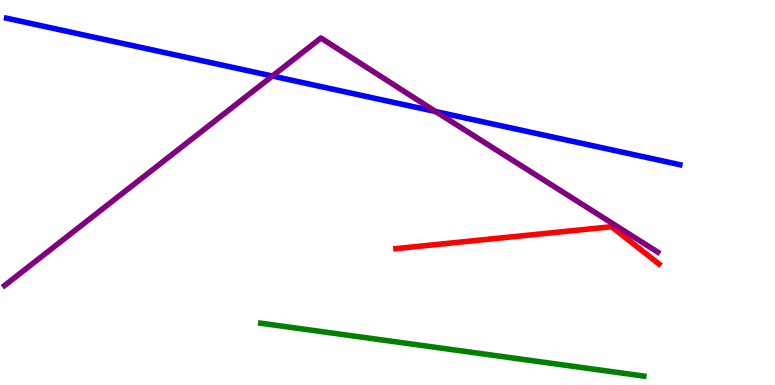[{'lines': ['blue', 'red'], 'intersections': []}, {'lines': ['green', 'red'], 'intersections': []}, {'lines': ['purple', 'red'], 'intersections': []}, {'lines': ['blue', 'green'], 'intersections': []}, {'lines': ['blue', 'purple'], 'intersections': [{'x': 3.51, 'y': 8.03}, {'x': 5.62, 'y': 7.1}]}, {'lines': ['green', 'purple'], 'intersections': []}]